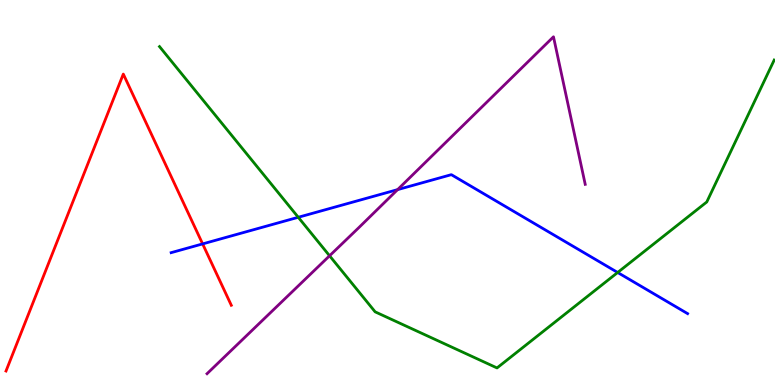[{'lines': ['blue', 'red'], 'intersections': [{'x': 2.61, 'y': 3.66}]}, {'lines': ['green', 'red'], 'intersections': []}, {'lines': ['purple', 'red'], 'intersections': []}, {'lines': ['blue', 'green'], 'intersections': [{'x': 3.85, 'y': 4.36}, {'x': 7.97, 'y': 2.92}]}, {'lines': ['blue', 'purple'], 'intersections': [{'x': 5.13, 'y': 5.07}]}, {'lines': ['green', 'purple'], 'intersections': [{'x': 4.25, 'y': 3.36}]}]